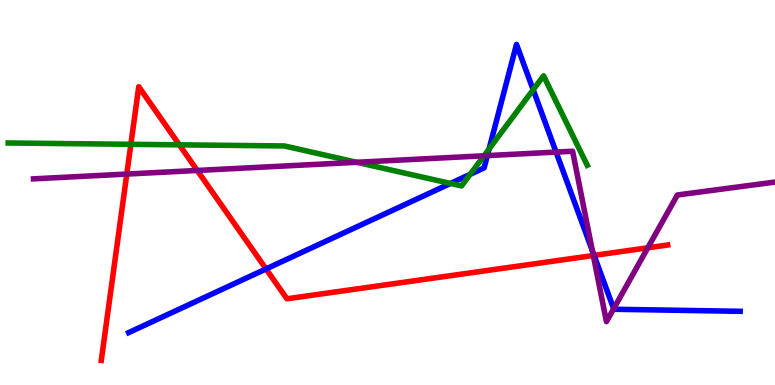[{'lines': ['blue', 'red'], 'intersections': [{'x': 3.43, 'y': 3.01}, {'x': 7.67, 'y': 3.37}]}, {'lines': ['green', 'red'], 'intersections': [{'x': 1.69, 'y': 6.25}, {'x': 2.31, 'y': 6.24}]}, {'lines': ['purple', 'red'], 'intersections': [{'x': 1.64, 'y': 5.48}, {'x': 2.55, 'y': 5.57}, {'x': 7.66, 'y': 3.36}, {'x': 8.36, 'y': 3.56}]}, {'lines': ['blue', 'green'], 'intersections': [{'x': 5.81, 'y': 5.24}, {'x': 6.07, 'y': 5.47}, {'x': 6.31, 'y': 6.13}, {'x': 6.88, 'y': 7.67}]}, {'lines': ['blue', 'purple'], 'intersections': [{'x': 6.29, 'y': 5.96}, {'x': 7.18, 'y': 6.05}, {'x': 7.64, 'y': 3.49}, {'x': 7.92, 'y': 1.98}]}, {'lines': ['green', 'purple'], 'intersections': [{'x': 4.6, 'y': 5.78}, {'x': 6.24, 'y': 5.95}]}]